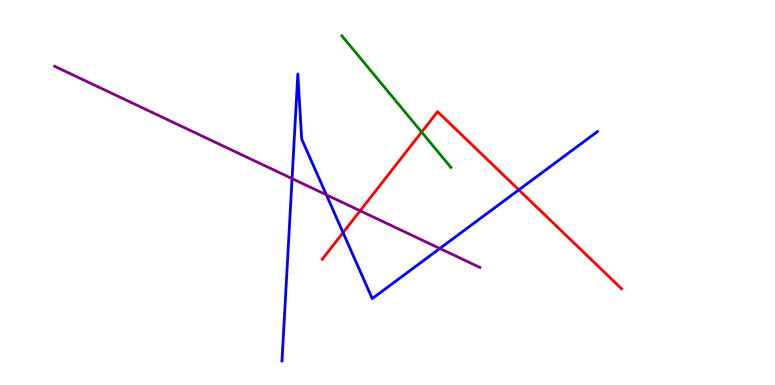[{'lines': ['blue', 'red'], 'intersections': [{'x': 4.43, 'y': 3.96}, {'x': 6.69, 'y': 5.07}]}, {'lines': ['green', 'red'], 'intersections': [{'x': 5.44, 'y': 6.57}]}, {'lines': ['purple', 'red'], 'intersections': [{'x': 4.65, 'y': 4.52}]}, {'lines': ['blue', 'green'], 'intersections': []}, {'lines': ['blue', 'purple'], 'intersections': [{'x': 3.77, 'y': 5.36}, {'x': 4.21, 'y': 4.94}, {'x': 5.68, 'y': 3.55}]}, {'lines': ['green', 'purple'], 'intersections': []}]